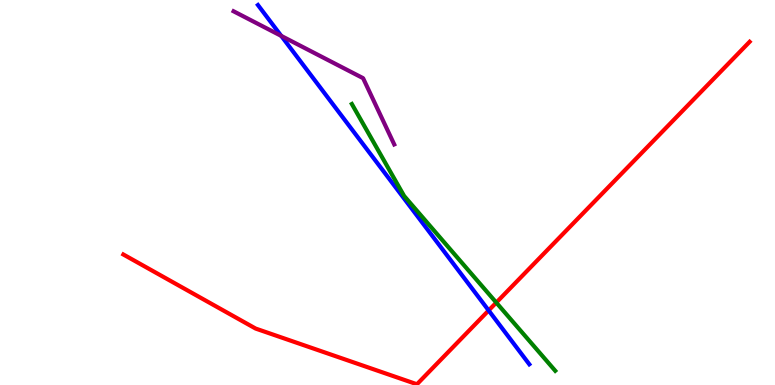[{'lines': ['blue', 'red'], 'intersections': [{'x': 6.31, 'y': 1.94}]}, {'lines': ['green', 'red'], 'intersections': [{'x': 6.4, 'y': 2.14}]}, {'lines': ['purple', 'red'], 'intersections': []}, {'lines': ['blue', 'green'], 'intersections': []}, {'lines': ['blue', 'purple'], 'intersections': [{'x': 3.63, 'y': 9.07}]}, {'lines': ['green', 'purple'], 'intersections': []}]